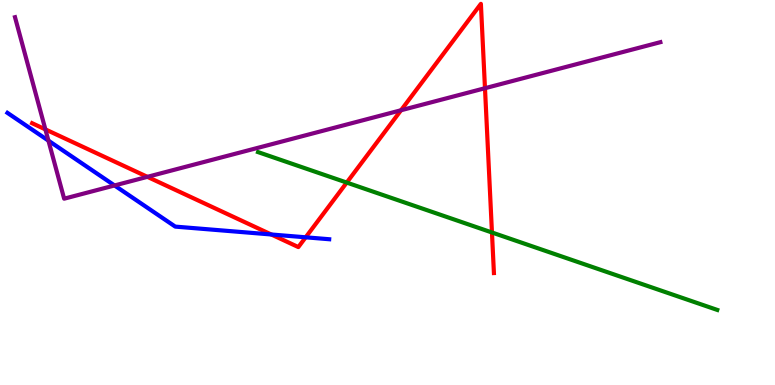[{'lines': ['blue', 'red'], 'intersections': [{'x': 3.5, 'y': 3.91}, {'x': 3.94, 'y': 3.84}]}, {'lines': ['green', 'red'], 'intersections': [{'x': 4.47, 'y': 5.26}, {'x': 6.35, 'y': 3.96}]}, {'lines': ['purple', 'red'], 'intersections': [{'x': 0.586, 'y': 6.64}, {'x': 1.9, 'y': 5.41}, {'x': 5.17, 'y': 7.14}, {'x': 6.26, 'y': 7.71}]}, {'lines': ['blue', 'green'], 'intersections': []}, {'lines': ['blue', 'purple'], 'intersections': [{'x': 0.625, 'y': 6.35}, {'x': 1.48, 'y': 5.18}]}, {'lines': ['green', 'purple'], 'intersections': []}]